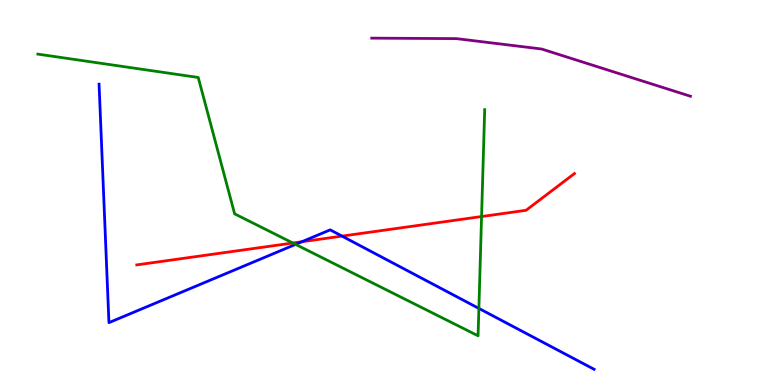[{'lines': ['blue', 'red'], 'intersections': [{'x': 3.9, 'y': 3.72}, {'x': 4.41, 'y': 3.87}]}, {'lines': ['green', 'red'], 'intersections': [{'x': 3.78, 'y': 3.69}, {'x': 6.21, 'y': 4.38}]}, {'lines': ['purple', 'red'], 'intersections': []}, {'lines': ['blue', 'green'], 'intersections': [{'x': 3.81, 'y': 3.65}, {'x': 6.18, 'y': 1.99}]}, {'lines': ['blue', 'purple'], 'intersections': []}, {'lines': ['green', 'purple'], 'intersections': []}]